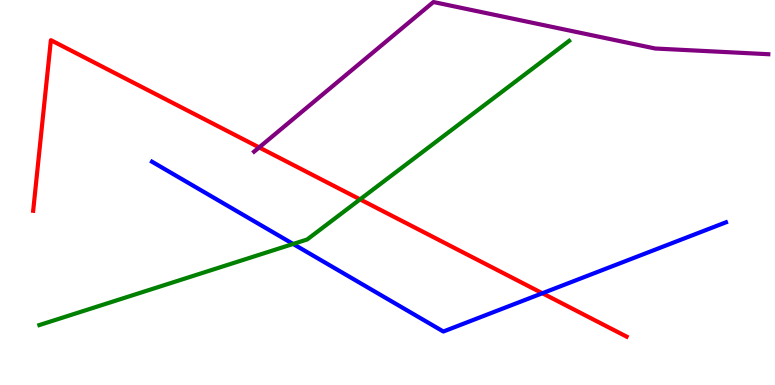[{'lines': ['blue', 'red'], 'intersections': [{'x': 7.0, 'y': 2.38}]}, {'lines': ['green', 'red'], 'intersections': [{'x': 4.65, 'y': 4.82}]}, {'lines': ['purple', 'red'], 'intersections': [{'x': 3.34, 'y': 6.17}]}, {'lines': ['blue', 'green'], 'intersections': [{'x': 3.78, 'y': 3.66}]}, {'lines': ['blue', 'purple'], 'intersections': []}, {'lines': ['green', 'purple'], 'intersections': []}]